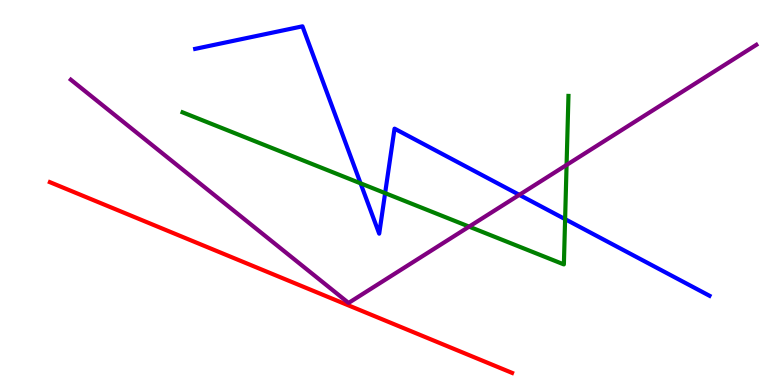[{'lines': ['blue', 'red'], 'intersections': []}, {'lines': ['green', 'red'], 'intersections': []}, {'lines': ['purple', 'red'], 'intersections': []}, {'lines': ['blue', 'green'], 'intersections': [{'x': 4.65, 'y': 5.24}, {'x': 4.97, 'y': 4.98}, {'x': 7.29, 'y': 4.31}]}, {'lines': ['blue', 'purple'], 'intersections': [{'x': 6.7, 'y': 4.94}]}, {'lines': ['green', 'purple'], 'intersections': [{'x': 6.05, 'y': 4.11}, {'x': 7.31, 'y': 5.72}]}]